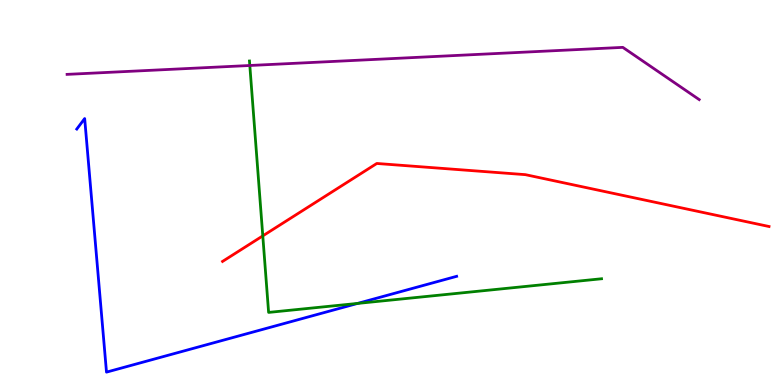[{'lines': ['blue', 'red'], 'intersections': []}, {'lines': ['green', 'red'], 'intersections': [{'x': 3.39, 'y': 3.87}]}, {'lines': ['purple', 'red'], 'intersections': []}, {'lines': ['blue', 'green'], 'intersections': [{'x': 4.61, 'y': 2.12}]}, {'lines': ['blue', 'purple'], 'intersections': []}, {'lines': ['green', 'purple'], 'intersections': [{'x': 3.22, 'y': 8.3}]}]